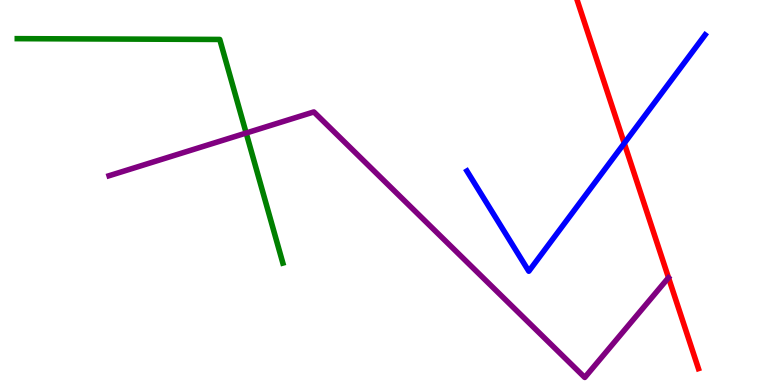[{'lines': ['blue', 'red'], 'intersections': [{'x': 8.06, 'y': 6.28}]}, {'lines': ['green', 'red'], 'intersections': []}, {'lines': ['purple', 'red'], 'intersections': []}, {'lines': ['blue', 'green'], 'intersections': []}, {'lines': ['blue', 'purple'], 'intersections': []}, {'lines': ['green', 'purple'], 'intersections': [{'x': 3.18, 'y': 6.54}]}]